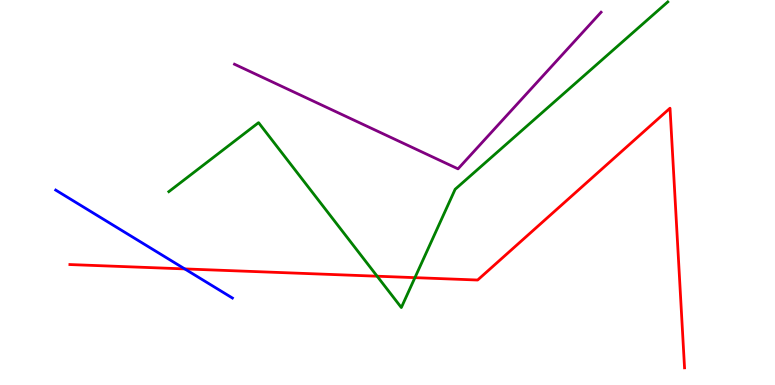[{'lines': ['blue', 'red'], 'intersections': [{'x': 2.38, 'y': 3.02}]}, {'lines': ['green', 'red'], 'intersections': [{'x': 4.87, 'y': 2.83}, {'x': 5.35, 'y': 2.79}]}, {'lines': ['purple', 'red'], 'intersections': []}, {'lines': ['blue', 'green'], 'intersections': []}, {'lines': ['blue', 'purple'], 'intersections': []}, {'lines': ['green', 'purple'], 'intersections': []}]